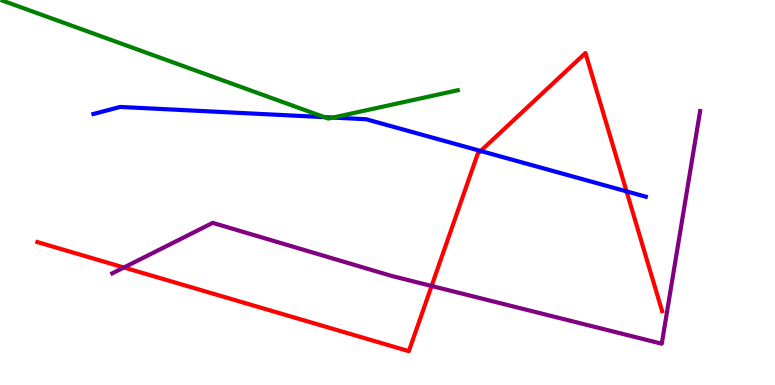[{'lines': ['blue', 'red'], 'intersections': [{'x': 6.2, 'y': 6.08}, {'x': 8.08, 'y': 5.03}]}, {'lines': ['green', 'red'], 'intersections': []}, {'lines': ['purple', 'red'], 'intersections': [{'x': 1.6, 'y': 3.05}, {'x': 5.57, 'y': 2.57}]}, {'lines': ['blue', 'green'], 'intersections': [{'x': 4.19, 'y': 6.96}, {'x': 4.3, 'y': 6.95}]}, {'lines': ['blue', 'purple'], 'intersections': []}, {'lines': ['green', 'purple'], 'intersections': []}]